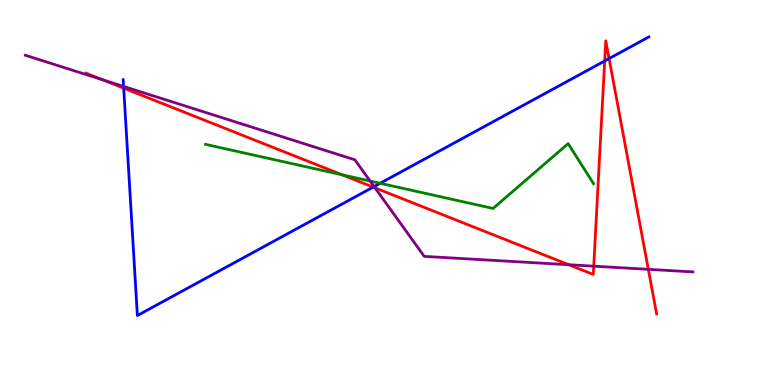[{'lines': ['blue', 'red'], 'intersections': [{'x': 1.6, 'y': 7.71}, {'x': 4.81, 'y': 5.14}, {'x': 7.8, 'y': 8.42}, {'x': 7.86, 'y': 8.48}]}, {'lines': ['green', 'red'], 'intersections': [{'x': 4.41, 'y': 5.46}]}, {'lines': ['purple', 'red'], 'intersections': [{'x': 1.32, 'y': 7.93}, {'x': 4.84, 'y': 5.12}, {'x': 7.34, 'y': 3.12}, {'x': 7.66, 'y': 3.09}, {'x': 8.37, 'y': 3.0}]}, {'lines': ['blue', 'green'], 'intersections': [{'x': 4.91, 'y': 5.24}]}, {'lines': ['blue', 'purple'], 'intersections': [{'x': 1.59, 'y': 7.75}, {'x': 4.83, 'y': 5.15}]}, {'lines': ['green', 'purple'], 'intersections': [{'x': 4.78, 'y': 5.3}]}]